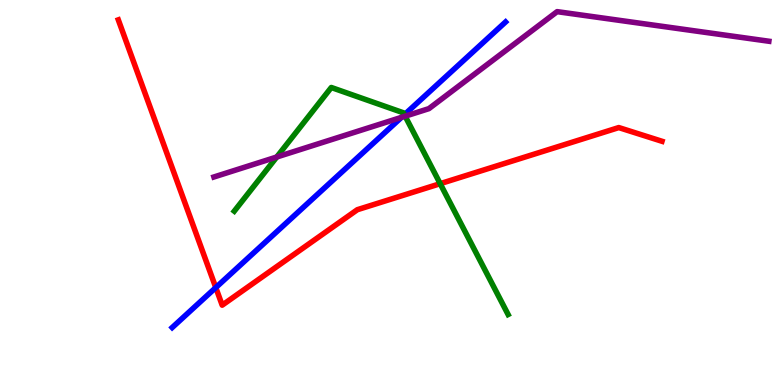[{'lines': ['blue', 'red'], 'intersections': [{'x': 2.78, 'y': 2.53}]}, {'lines': ['green', 'red'], 'intersections': [{'x': 5.68, 'y': 5.23}]}, {'lines': ['purple', 'red'], 'intersections': []}, {'lines': ['blue', 'green'], 'intersections': [{'x': 5.22, 'y': 7.02}]}, {'lines': ['blue', 'purple'], 'intersections': [{'x': 5.18, 'y': 6.95}]}, {'lines': ['green', 'purple'], 'intersections': [{'x': 3.57, 'y': 5.92}, {'x': 5.23, 'y': 6.98}]}]